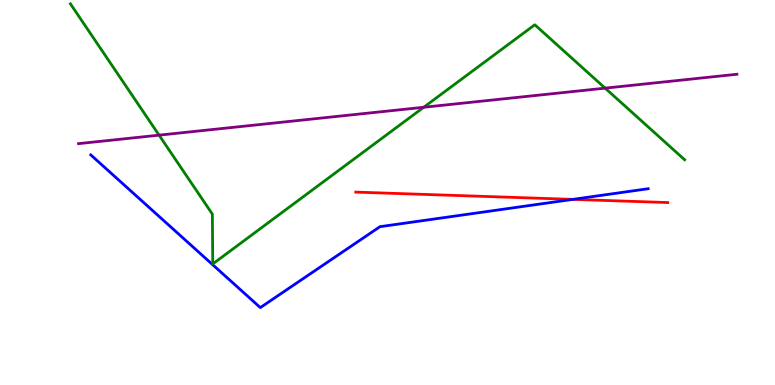[{'lines': ['blue', 'red'], 'intersections': [{'x': 7.39, 'y': 4.82}]}, {'lines': ['green', 'red'], 'intersections': []}, {'lines': ['purple', 'red'], 'intersections': []}, {'lines': ['blue', 'green'], 'intersections': []}, {'lines': ['blue', 'purple'], 'intersections': []}, {'lines': ['green', 'purple'], 'intersections': [{'x': 2.05, 'y': 6.49}, {'x': 5.47, 'y': 7.21}, {'x': 7.81, 'y': 7.71}]}]